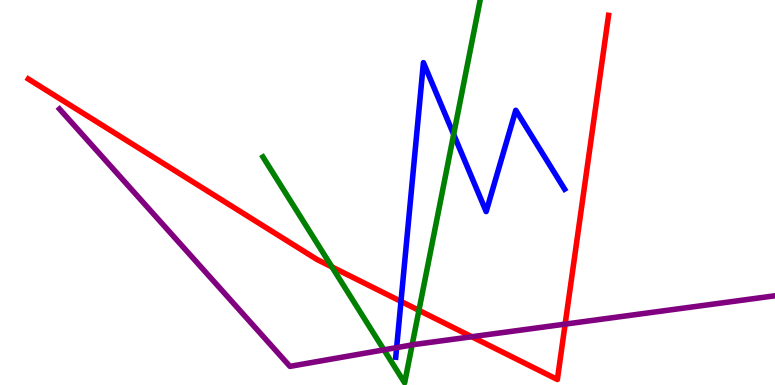[{'lines': ['blue', 'red'], 'intersections': [{'x': 5.17, 'y': 2.17}]}, {'lines': ['green', 'red'], 'intersections': [{'x': 4.28, 'y': 3.07}, {'x': 5.41, 'y': 1.94}]}, {'lines': ['purple', 'red'], 'intersections': [{'x': 6.09, 'y': 1.25}, {'x': 7.29, 'y': 1.58}]}, {'lines': ['blue', 'green'], 'intersections': [{'x': 5.85, 'y': 6.51}]}, {'lines': ['blue', 'purple'], 'intersections': [{'x': 5.12, 'y': 0.971}]}, {'lines': ['green', 'purple'], 'intersections': [{'x': 4.95, 'y': 0.913}, {'x': 5.32, 'y': 1.04}]}]